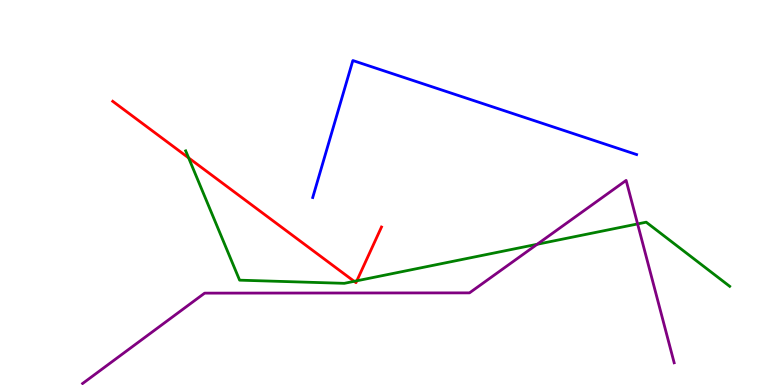[{'lines': ['blue', 'red'], 'intersections': []}, {'lines': ['green', 'red'], 'intersections': [{'x': 2.43, 'y': 5.9}, {'x': 4.57, 'y': 2.69}, {'x': 4.6, 'y': 2.71}]}, {'lines': ['purple', 'red'], 'intersections': []}, {'lines': ['blue', 'green'], 'intersections': []}, {'lines': ['blue', 'purple'], 'intersections': []}, {'lines': ['green', 'purple'], 'intersections': [{'x': 6.93, 'y': 3.66}, {'x': 8.23, 'y': 4.18}]}]